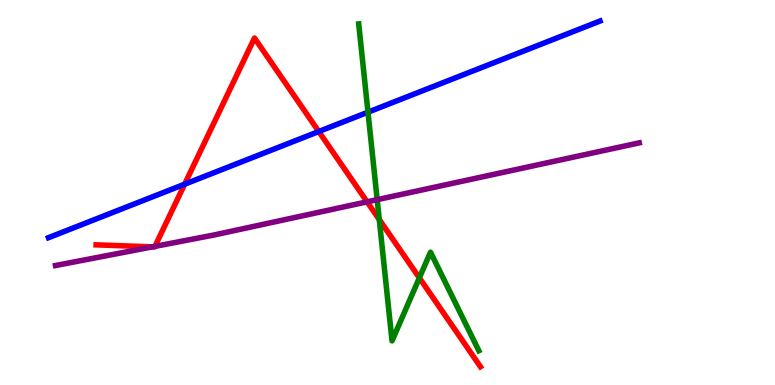[{'lines': ['blue', 'red'], 'intersections': [{'x': 2.38, 'y': 5.22}, {'x': 4.11, 'y': 6.58}]}, {'lines': ['green', 'red'], 'intersections': [{'x': 4.89, 'y': 4.3}, {'x': 5.41, 'y': 2.78}]}, {'lines': ['purple', 'red'], 'intersections': [{'x': 1.97, 'y': 3.59}, {'x': 2.0, 'y': 3.6}, {'x': 4.74, 'y': 4.76}]}, {'lines': ['blue', 'green'], 'intersections': [{'x': 4.75, 'y': 7.09}]}, {'lines': ['blue', 'purple'], 'intersections': []}, {'lines': ['green', 'purple'], 'intersections': [{'x': 4.87, 'y': 4.81}]}]